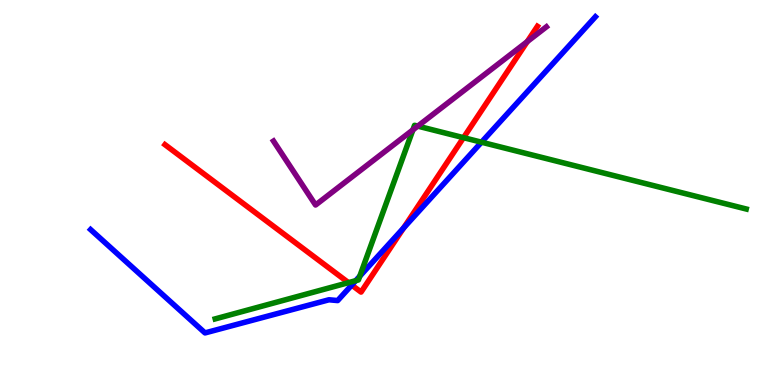[{'lines': ['blue', 'red'], 'intersections': [{'x': 4.54, 'y': 2.6}, {'x': 5.21, 'y': 4.08}]}, {'lines': ['green', 'red'], 'intersections': [{'x': 4.5, 'y': 2.66}, {'x': 5.98, 'y': 6.42}]}, {'lines': ['purple', 'red'], 'intersections': [{'x': 6.8, 'y': 8.92}]}, {'lines': ['blue', 'green'], 'intersections': [{'x': 4.59, 'y': 2.71}, {'x': 4.64, 'y': 2.83}, {'x': 6.21, 'y': 6.31}]}, {'lines': ['blue', 'purple'], 'intersections': []}, {'lines': ['green', 'purple'], 'intersections': [{'x': 5.33, 'y': 6.63}, {'x': 5.39, 'y': 6.72}]}]